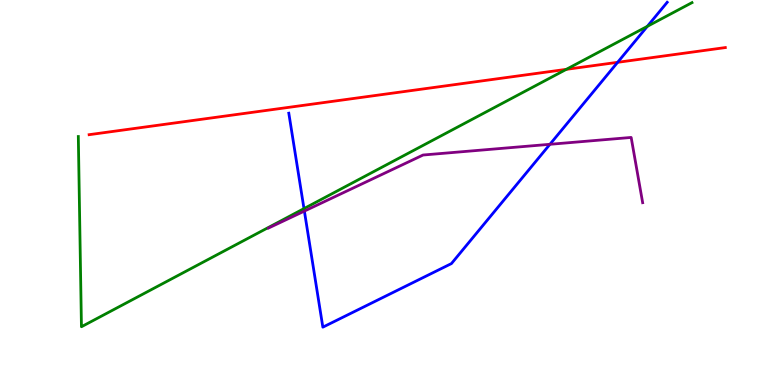[{'lines': ['blue', 'red'], 'intersections': [{'x': 7.97, 'y': 8.38}]}, {'lines': ['green', 'red'], 'intersections': [{'x': 7.31, 'y': 8.2}]}, {'lines': ['purple', 'red'], 'intersections': []}, {'lines': ['blue', 'green'], 'intersections': [{'x': 3.92, 'y': 4.58}, {'x': 8.35, 'y': 9.32}]}, {'lines': ['blue', 'purple'], 'intersections': [{'x': 3.93, 'y': 4.52}, {'x': 7.1, 'y': 6.25}]}, {'lines': ['green', 'purple'], 'intersections': []}]